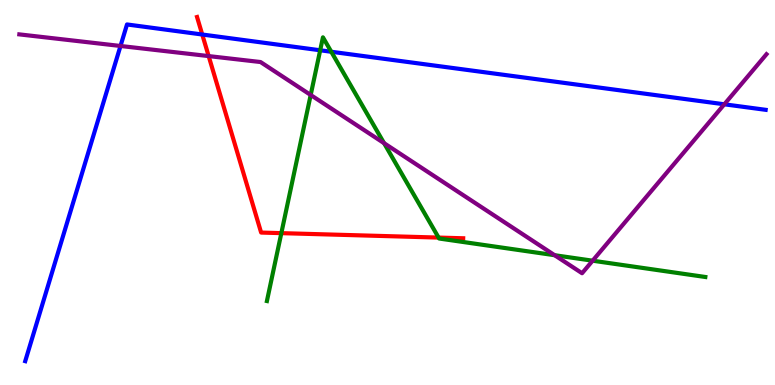[{'lines': ['blue', 'red'], 'intersections': [{'x': 2.61, 'y': 9.1}]}, {'lines': ['green', 'red'], 'intersections': [{'x': 3.63, 'y': 3.94}, {'x': 5.66, 'y': 3.83}]}, {'lines': ['purple', 'red'], 'intersections': [{'x': 2.69, 'y': 8.54}]}, {'lines': ['blue', 'green'], 'intersections': [{'x': 4.13, 'y': 8.69}, {'x': 4.27, 'y': 8.66}]}, {'lines': ['blue', 'purple'], 'intersections': [{'x': 1.55, 'y': 8.81}, {'x': 9.35, 'y': 7.29}]}, {'lines': ['green', 'purple'], 'intersections': [{'x': 4.01, 'y': 7.53}, {'x': 4.96, 'y': 6.28}, {'x': 7.16, 'y': 3.37}, {'x': 7.65, 'y': 3.23}]}]